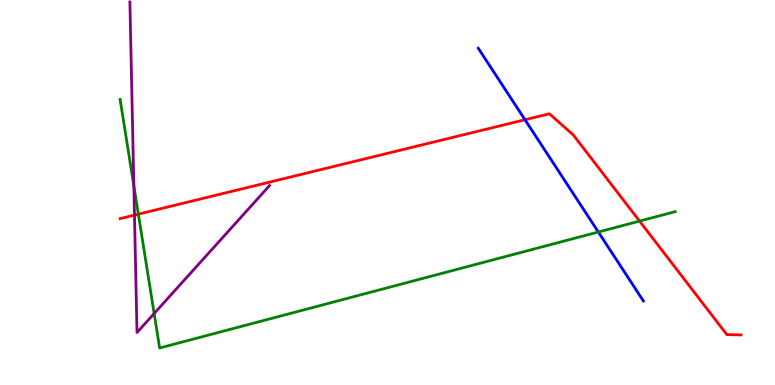[{'lines': ['blue', 'red'], 'intersections': [{'x': 6.77, 'y': 6.89}]}, {'lines': ['green', 'red'], 'intersections': [{'x': 1.79, 'y': 4.44}, {'x': 8.25, 'y': 4.26}]}, {'lines': ['purple', 'red'], 'intersections': [{'x': 1.74, 'y': 4.41}]}, {'lines': ['blue', 'green'], 'intersections': [{'x': 7.72, 'y': 3.97}]}, {'lines': ['blue', 'purple'], 'intersections': []}, {'lines': ['green', 'purple'], 'intersections': [{'x': 1.73, 'y': 5.17}, {'x': 1.99, 'y': 1.86}]}]